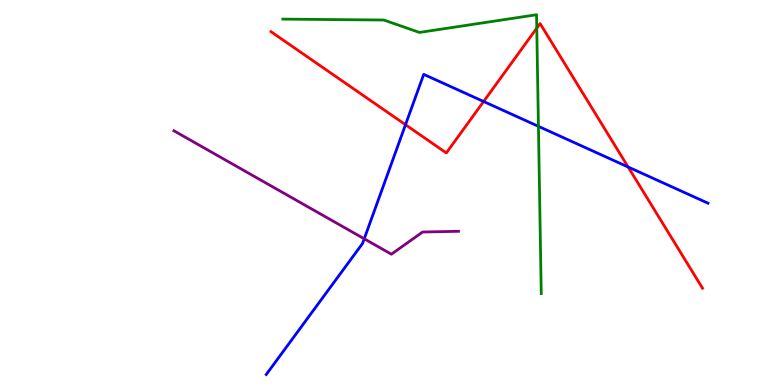[{'lines': ['blue', 'red'], 'intersections': [{'x': 5.23, 'y': 6.76}, {'x': 6.24, 'y': 7.36}, {'x': 8.1, 'y': 5.66}]}, {'lines': ['green', 'red'], 'intersections': [{'x': 6.93, 'y': 9.27}]}, {'lines': ['purple', 'red'], 'intersections': []}, {'lines': ['blue', 'green'], 'intersections': [{'x': 6.95, 'y': 6.72}]}, {'lines': ['blue', 'purple'], 'intersections': [{'x': 4.7, 'y': 3.8}]}, {'lines': ['green', 'purple'], 'intersections': []}]